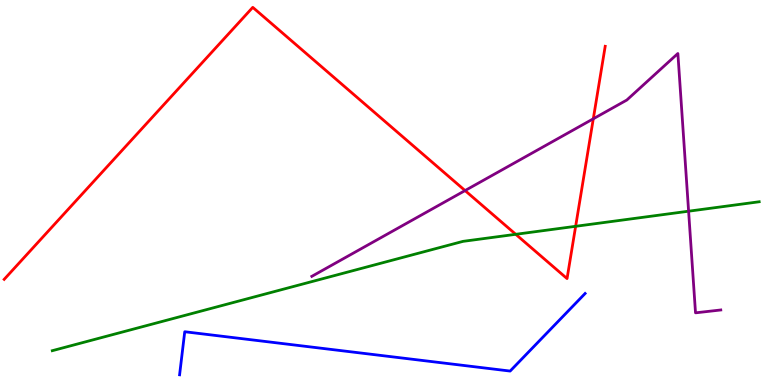[{'lines': ['blue', 'red'], 'intersections': []}, {'lines': ['green', 'red'], 'intersections': [{'x': 6.65, 'y': 3.91}, {'x': 7.43, 'y': 4.12}]}, {'lines': ['purple', 'red'], 'intersections': [{'x': 6.0, 'y': 5.05}, {'x': 7.66, 'y': 6.91}]}, {'lines': ['blue', 'green'], 'intersections': []}, {'lines': ['blue', 'purple'], 'intersections': []}, {'lines': ['green', 'purple'], 'intersections': [{'x': 8.89, 'y': 4.51}]}]